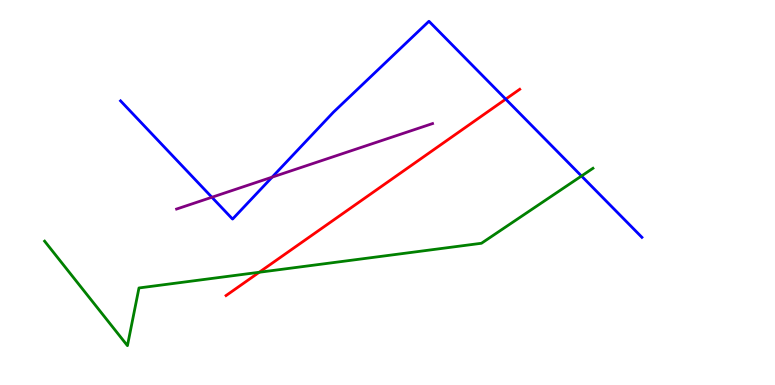[{'lines': ['blue', 'red'], 'intersections': [{'x': 6.53, 'y': 7.43}]}, {'lines': ['green', 'red'], 'intersections': [{'x': 3.34, 'y': 2.93}]}, {'lines': ['purple', 'red'], 'intersections': []}, {'lines': ['blue', 'green'], 'intersections': [{'x': 7.5, 'y': 5.43}]}, {'lines': ['blue', 'purple'], 'intersections': [{'x': 2.73, 'y': 4.88}, {'x': 3.51, 'y': 5.4}]}, {'lines': ['green', 'purple'], 'intersections': []}]